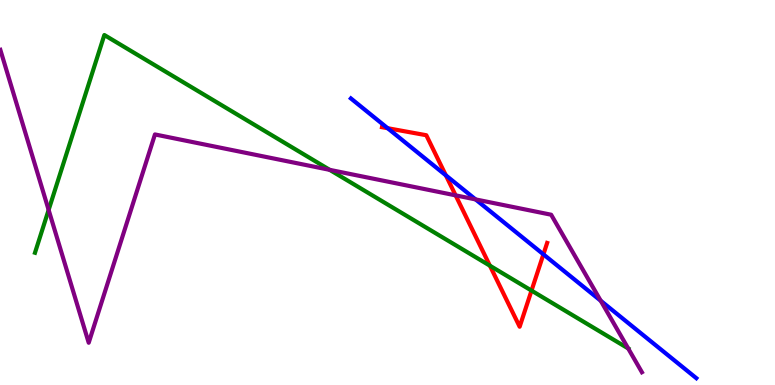[{'lines': ['blue', 'red'], 'intersections': [{'x': 5.0, 'y': 6.67}, {'x': 5.75, 'y': 5.45}, {'x': 7.01, 'y': 3.39}]}, {'lines': ['green', 'red'], 'intersections': [{'x': 6.32, 'y': 3.1}, {'x': 6.86, 'y': 2.45}]}, {'lines': ['purple', 'red'], 'intersections': [{'x': 5.88, 'y': 4.93}]}, {'lines': ['blue', 'green'], 'intersections': []}, {'lines': ['blue', 'purple'], 'intersections': [{'x': 6.14, 'y': 4.82}, {'x': 7.75, 'y': 2.19}]}, {'lines': ['green', 'purple'], 'intersections': [{'x': 0.627, 'y': 4.55}, {'x': 4.25, 'y': 5.59}, {'x': 8.11, 'y': 0.949}]}]